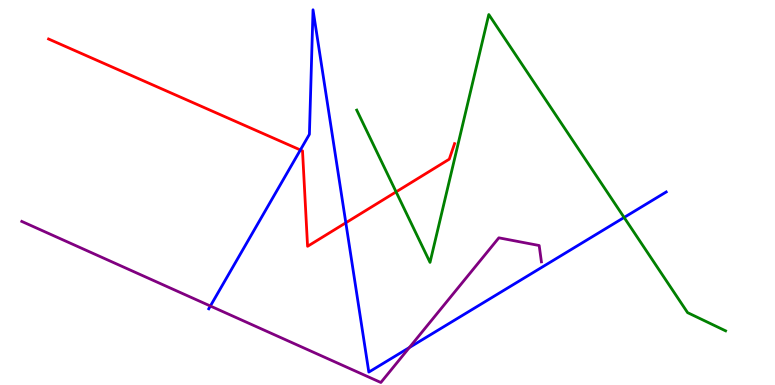[{'lines': ['blue', 'red'], 'intersections': [{'x': 3.88, 'y': 6.1}, {'x': 4.46, 'y': 4.21}]}, {'lines': ['green', 'red'], 'intersections': [{'x': 5.11, 'y': 5.02}]}, {'lines': ['purple', 'red'], 'intersections': []}, {'lines': ['blue', 'green'], 'intersections': [{'x': 8.05, 'y': 4.35}]}, {'lines': ['blue', 'purple'], 'intersections': [{'x': 2.71, 'y': 2.05}, {'x': 5.28, 'y': 0.973}]}, {'lines': ['green', 'purple'], 'intersections': []}]